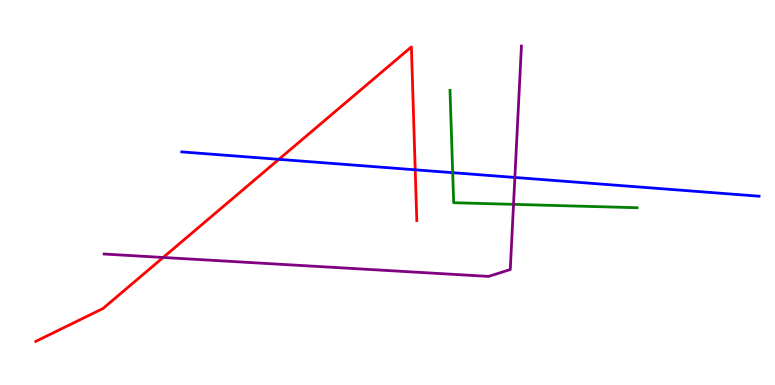[{'lines': ['blue', 'red'], 'intersections': [{'x': 3.6, 'y': 5.86}, {'x': 5.36, 'y': 5.59}]}, {'lines': ['green', 'red'], 'intersections': []}, {'lines': ['purple', 'red'], 'intersections': [{'x': 2.11, 'y': 3.31}]}, {'lines': ['blue', 'green'], 'intersections': [{'x': 5.84, 'y': 5.51}]}, {'lines': ['blue', 'purple'], 'intersections': [{'x': 6.64, 'y': 5.39}]}, {'lines': ['green', 'purple'], 'intersections': [{'x': 6.63, 'y': 4.69}]}]